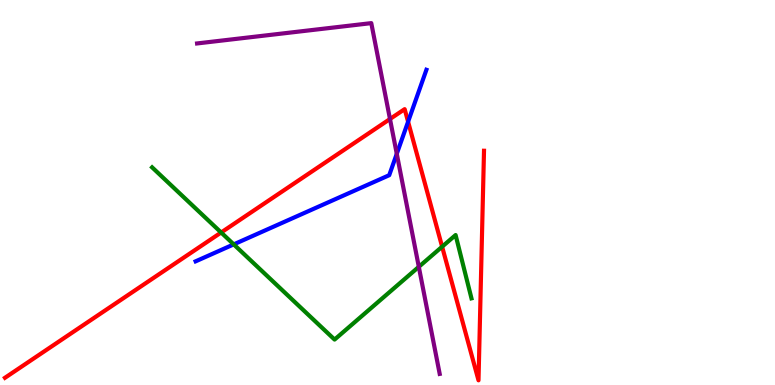[{'lines': ['blue', 'red'], 'intersections': [{'x': 5.27, 'y': 6.84}]}, {'lines': ['green', 'red'], 'intersections': [{'x': 2.85, 'y': 3.96}, {'x': 5.7, 'y': 3.59}]}, {'lines': ['purple', 'red'], 'intersections': [{'x': 5.03, 'y': 6.91}]}, {'lines': ['blue', 'green'], 'intersections': [{'x': 3.02, 'y': 3.65}]}, {'lines': ['blue', 'purple'], 'intersections': [{'x': 5.12, 'y': 6.01}]}, {'lines': ['green', 'purple'], 'intersections': [{'x': 5.4, 'y': 3.07}]}]